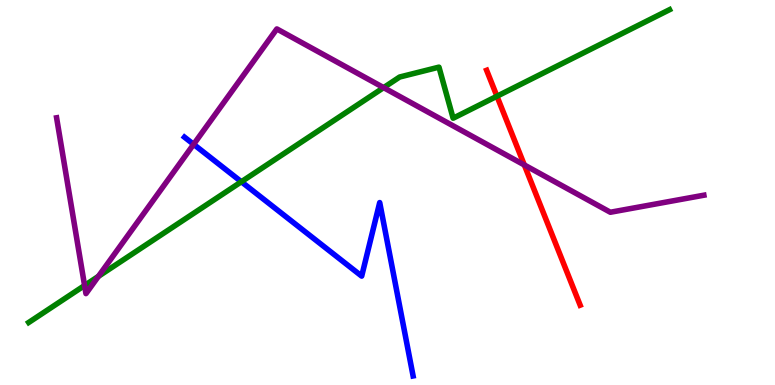[{'lines': ['blue', 'red'], 'intersections': []}, {'lines': ['green', 'red'], 'intersections': [{'x': 6.41, 'y': 7.5}]}, {'lines': ['purple', 'red'], 'intersections': [{'x': 6.77, 'y': 5.72}]}, {'lines': ['blue', 'green'], 'intersections': [{'x': 3.11, 'y': 5.28}]}, {'lines': ['blue', 'purple'], 'intersections': [{'x': 2.5, 'y': 6.25}]}, {'lines': ['green', 'purple'], 'intersections': [{'x': 1.09, 'y': 2.58}, {'x': 1.27, 'y': 2.82}, {'x': 4.95, 'y': 7.72}]}]